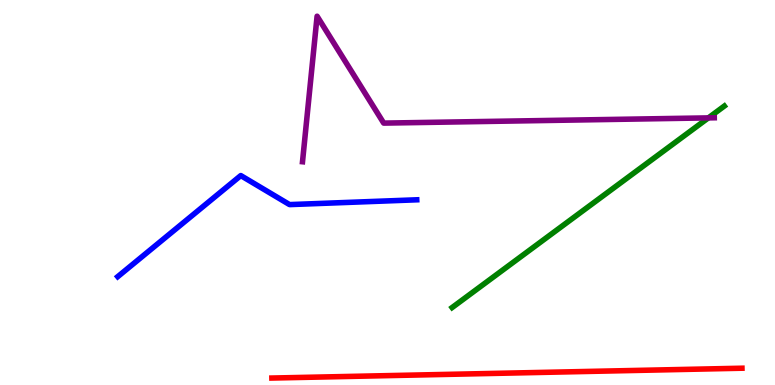[{'lines': ['blue', 'red'], 'intersections': []}, {'lines': ['green', 'red'], 'intersections': []}, {'lines': ['purple', 'red'], 'intersections': []}, {'lines': ['blue', 'green'], 'intersections': []}, {'lines': ['blue', 'purple'], 'intersections': []}, {'lines': ['green', 'purple'], 'intersections': [{'x': 9.14, 'y': 6.94}]}]